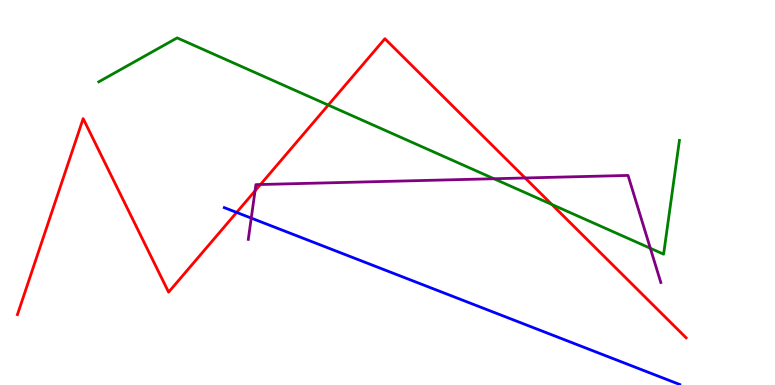[{'lines': ['blue', 'red'], 'intersections': [{'x': 3.05, 'y': 4.48}]}, {'lines': ['green', 'red'], 'intersections': [{'x': 4.24, 'y': 7.27}, {'x': 7.12, 'y': 4.69}]}, {'lines': ['purple', 'red'], 'intersections': [{'x': 3.29, 'y': 5.04}, {'x': 3.36, 'y': 5.21}, {'x': 6.78, 'y': 5.38}]}, {'lines': ['blue', 'green'], 'intersections': []}, {'lines': ['blue', 'purple'], 'intersections': [{'x': 3.24, 'y': 4.34}]}, {'lines': ['green', 'purple'], 'intersections': [{'x': 6.37, 'y': 5.36}, {'x': 8.39, 'y': 3.55}]}]